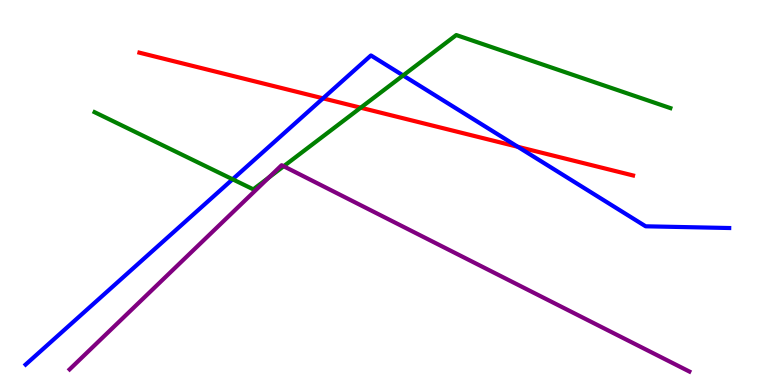[{'lines': ['blue', 'red'], 'intersections': [{'x': 4.17, 'y': 7.45}, {'x': 6.68, 'y': 6.19}]}, {'lines': ['green', 'red'], 'intersections': [{'x': 4.65, 'y': 7.2}]}, {'lines': ['purple', 'red'], 'intersections': []}, {'lines': ['blue', 'green'], 'intersections': [{'x': 3.0, 'y': 5.34}, {'x': 5.2, 'y': 8.04}]}, {'lines': ['blue', 'purple'], 'intersections': []}, {'lines': ['green', 'purple'], 'intersections': [{'x': 3.47, 'y': 5.39}, {'x': 3.66, 'y': 5.68}]}]